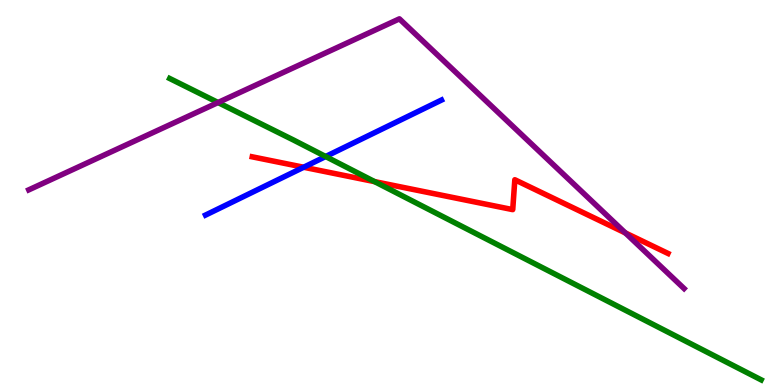[{'lines': ['blue', 'red'], 'intersections': [{'x': 3.92, 'y': 5.66}]}, {'lines': ['green', 'red'], 'intersections': [{'x': 4.83, 'y': 5.28}]}, {'lines': ['purple', 'red'], 'intersections': [{'x': 8.07, 'y': 3.95}]}, {'lines': ['blue', 'green'], 'intersections': [{'x': 4.2, 'y': 5.93}]}, {'lines': ['blue', 'purple'], 'intersections': []}, {'lines': ['green', 'purple'], 'intersections': [{'x': 2.81, 'y': 7.34}]}]